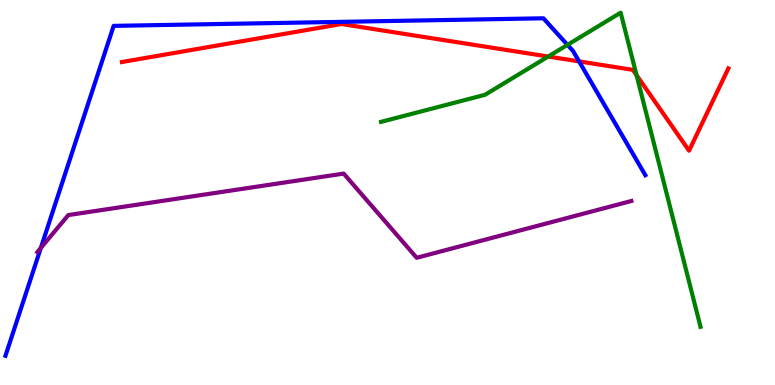[{'lines': ['blue', 'red'], 'intersections': [{'x': 7.47, 'y': 8.41}]}, {'lines': ['green', 'red'], 'intersections': [{'x': 7.07, 'y': 8.53}, {'x': 8.21, 'y': 8.05}]}, {'lines': ['purple', 'red'], 'intersections': []}, {'lines': ['blue', 'green'], 'intersections': [{'x': 7.32, 'y': 8.83}]}, {'lines': ['blue', 'purple'], 'intersections': [{'x': 0.527, 'y': 3.56}]}, {'lines': ['green', 'purple'], 'intersections': []}]